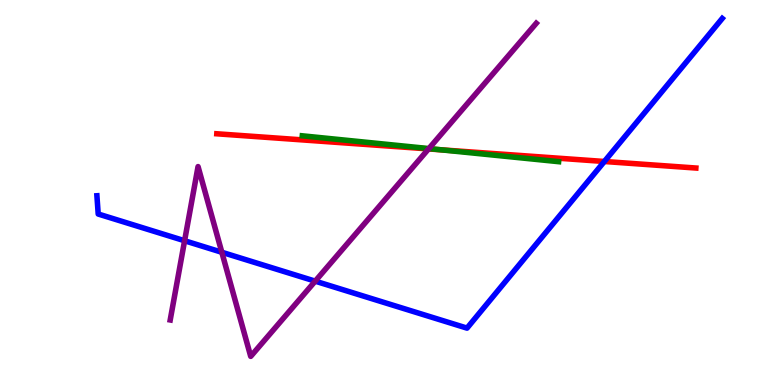[{'lines': ['blue', 'red'], 'intersections': [{'x': 7.8, 'y': 5.81}]}, {'lines': ['green', 'red'], 'intersections': [{'x': 5.69, 'y': 6.11}]}, {'lines': ['purple', 'red'], 'intersections': [{'x': 5.53, 'y': 6.13}]}, {'lines': ['blue', 'green'], 'intersections': []}, {'lines': ['blue', 'purple'], 'intersections': [{'x': 2.38, 'y': 3.75}, {'x': 2.86, 'y': 3.45}, {'x': 4.07, 'y': 2.7}]}, {'lines': ['green', 'purple'], 'intersections': [{'x': 5.53, 'y': 6.14}]}]